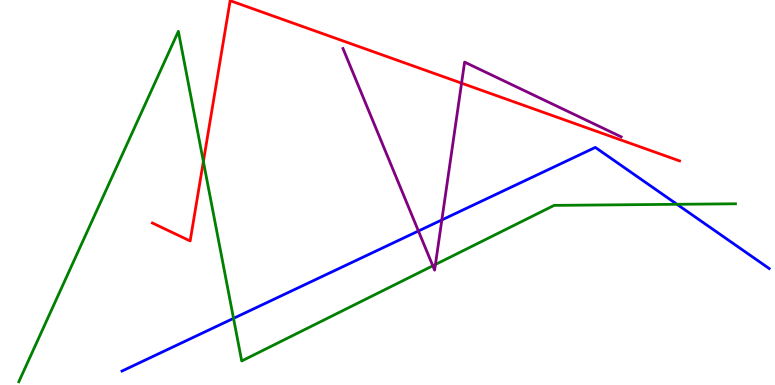[{'lines': ['blue', 'red'], 'intersections': []}, {'lines': ['green', 'red'], 'intersections': [{'x': 2.62, 'y': 5.8}]}, {'lines': ['purple', 'red'], 'intersections': [{'x': 5.96, 'y': 7.84}]}, {'lines': ['blue', 'green'], 'intersections': [{'x': 3.01, 'y': 1.73}, {'x': 8.74, 'y': 4.69}]}, {'lines': ['blue', 'purple'], 'intersections': [{'x': 5.4, 'y': 4.0}, {'x': 5.7, 'y': 4.29}]}, {'lines': ['green', 'purple'], 'intersections': [{'x': 5.58, 'y': 3.1}, {'x': 5.62, 'y': 3.13}]}]